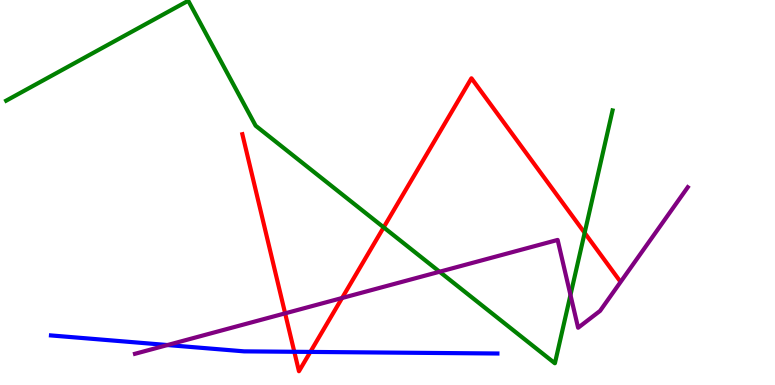[{'lines': ['blue', 'red'], 'intersections': [{'x': 3.8, 'y': 0.863}, {'x': 4.0, 'y': 0.859}]}, {'lines': ['green', 'red'], 'intersections': [{'x': 4.95, 'y': 4.09}, {'x': 7.54, 'y': 3.95}]}, {'lines': ['purple', 'red'], 'intersections': [{'x': 3.68, 'y': 1.86}, {'x': 4.41, 'y': 2.26}]}, {'lines': ['blue', 'green'], 'intersections': []}, {'lines': ['blue', 'purple'], 'intersections': [{'x': 2.16, 'y': 1.04}]}, {'lines': ['green', 'purple'], 'intersections': [{'x': 5.67, 'y': 2.94}, {'x': 7.36, 'y': 2.34}]}]